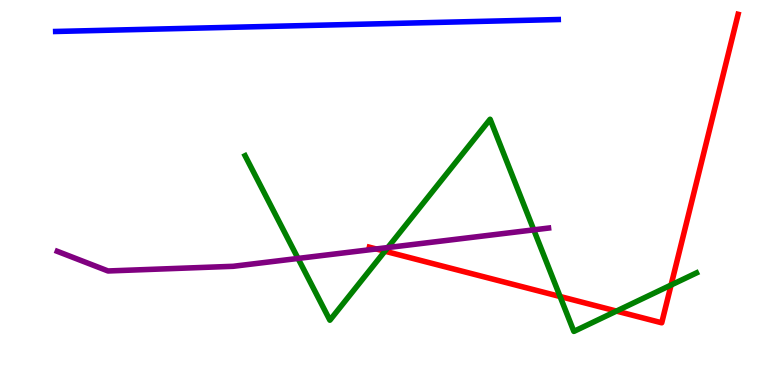[{'lines': ['blue', 'red'], 'intersections': []}, {'lines': ['green', 'red'], 'intersections': [{'x': 4.97, 'y': 3.48}, {'x': 7.23, 'y': 2.3}, {'x': 7.95, 'y': 1.92}, {'x': 8.66, 'y': 2.6}]}, {'lines': ['purple', 'red'], 'intersections': [{'x': 4.85, 'y': 3.53}]}, {'lines': ['blue', 'green'], 'intersections': []}, {'lines': ['blue', 'purple'], 'intersections': []}, {'lines': ['green', 'purple'], 'intersections': [{'x': 3.85, 'y': 3.29}, {'x': 5.0, 'y': 3.57}, {'x': 6.89, 'y': 4.03}]}]